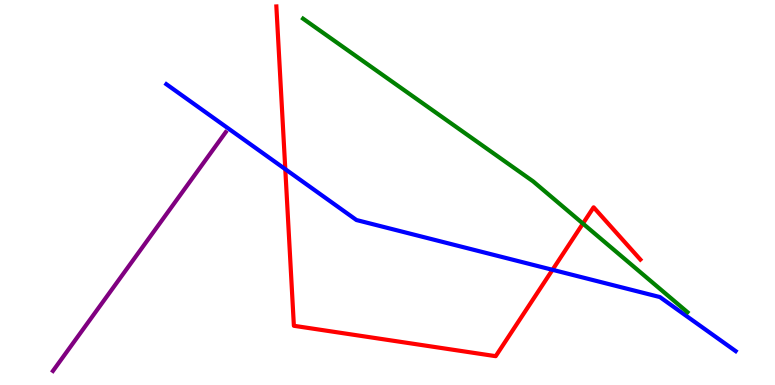[{'lines': ['blue', 'red'], 'intersections': [{'x': 3.68, 'y': 5.61}, {'x': 7.13, 'y': 2.99}]}, {'lines': ['green', 'red'], 'intersections': [{'x': 7.52, 'y': 4.19}]}, {'lines': ['purple', 'red'], 'intersections': []}, {'lines': ['blue', 'green'], 'intersections': []}, {'lines': ['blue', 'purple'], 'intersections': []}, {'lines': ['green', 'purple'], 'intersections': []}]